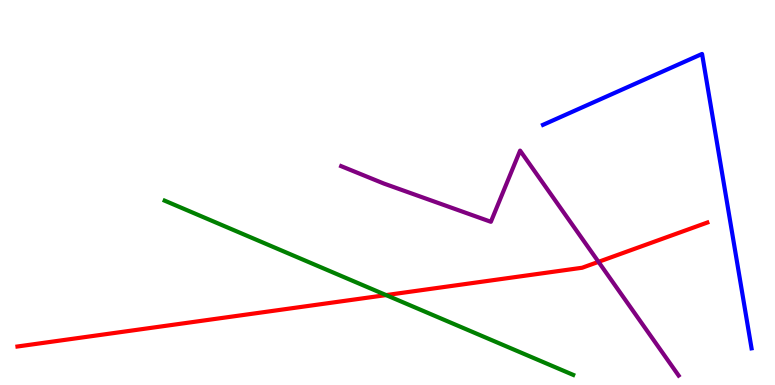[{'lines': ['blue', 'red'], 'intersections': []}, {'lines': ['green', 'red'], 'intersections': [{'x': 4.98, 'y': 2.34}]}, {'lines': ['purple', 'red'], 'intersections': [{'x': 7.72, 'y': 3.2}]}, {'lines': ['blue', 'green'], 'intersections': []}, {'lines': ['blue', 'purple'], 'intersections': []}, {'lines': ['green', 'purple'], 'intersections': []}]